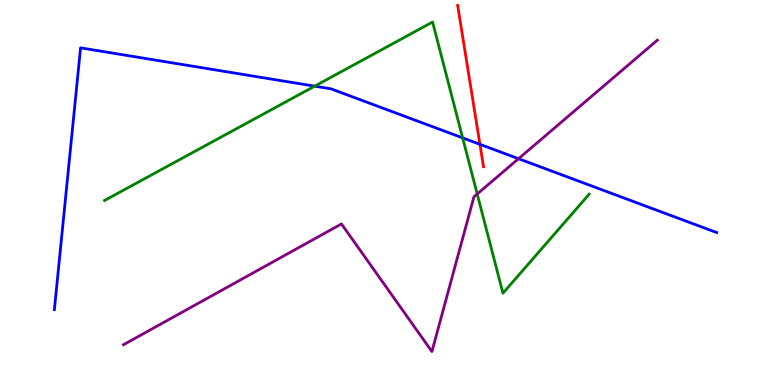[{'lines': ['blue', 'red'], 'intersections': [{'x': 6.19, 'y': 6.25}]}, {'lines': ['green', 'red'], 'intersections': []}, {'lines': ['purple', 'red'], 'intersections': []}, {'lines': ['blue', 'green'], 'intersections': [{'x': 4.06, 'y': 7.76}, {'x': 5.97, 'y': 6.42}]}, {'lines': ['blue', 'purple'], 'intersections': [{'x': 6.69, 'y': 5.88}]}, {'lines': ['green', 'purple'], 'intersections': [{'x': 6.16, 'y': 4.96}]}]